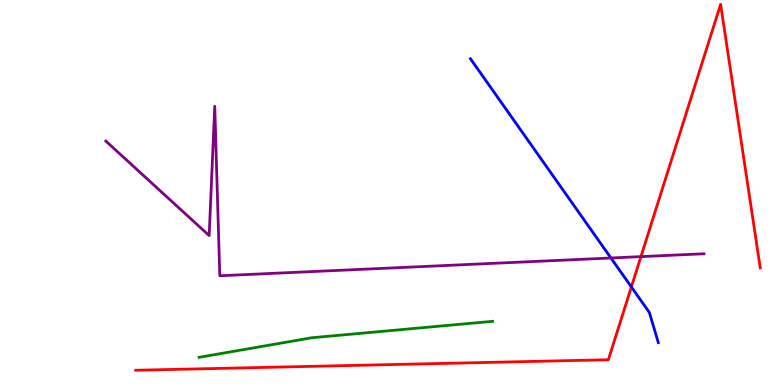[{'lines': ['blue', 'red'], 'intersections': [{'x': 8.15, 'y': 2.55}]}, {'lines': ['green', 'red'], 'intersections': []}, {'lines': ['purple', 'red'], 'intersections': [{'x': 8.27, 'y': 3.33}]}, {'lines': ['blue', 'green'], 'intersections': []}, {'lines': ['blue', 'purple'], 'intersections': [{'x': 7.88, 'y': 3.3}]}, {'lines': ['green', 'purple'], 'intersections': []}]